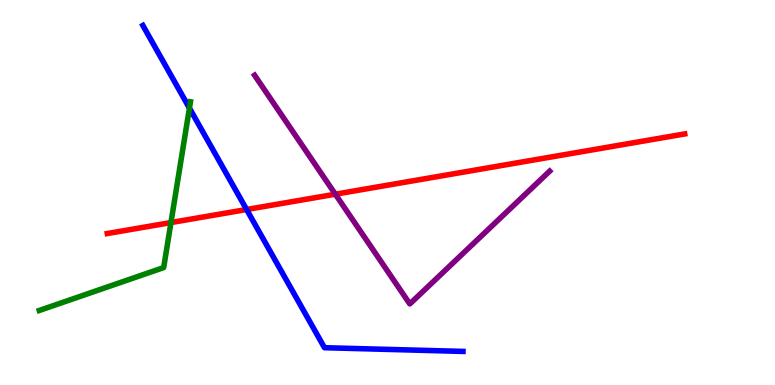[{'lines': ['blue', 'red'], 'intersections': [{'x': 3.18, 'y': 4.56}]}, {'lines': ['green', 'red'], 'intersections': [{'x': 2.21, 'y': 4.22}]}, {'lines': ['purple', 'red'], 'intersections': [{'x': 4.33, 'y': 4.96}]}, {'lines': ['blue', 'green'], 'intersections': [{'x': 2.44, 'y': 7.19}]}, {'lines': ['blue', 'purple'], 'intersections': []}, {'lines': ['green', 'purple'], 'intersections': []}]